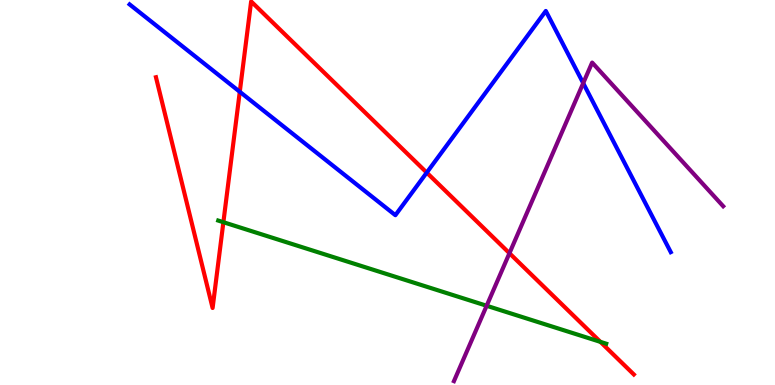[{'lines': ['blue', 'red'], 'intersections': [{'x': 3.09, 'y': 7.62}, {'x': 5.51, 'y': 5.52}]}, {'lines': ['green', 'red'], 'intersections': [{'x': 2.88, 'y': 4.23}, {'x': 7.75, 'y': 1.12}]}, {'lines': ['purple', 'red'], 'intersections': [{'x': 6.57, 'y': 3.42}]}, {'lines': ['blue', 'green'], 'intersections': []}, {'lines': ['blue', 'purple'], 'intersections': [{'x': 7.53, 'y': 7.84}]}, {'lines': ['green', 'purple'], 'intersections': [{'x': 6.28, 'y': 2.06}]}]